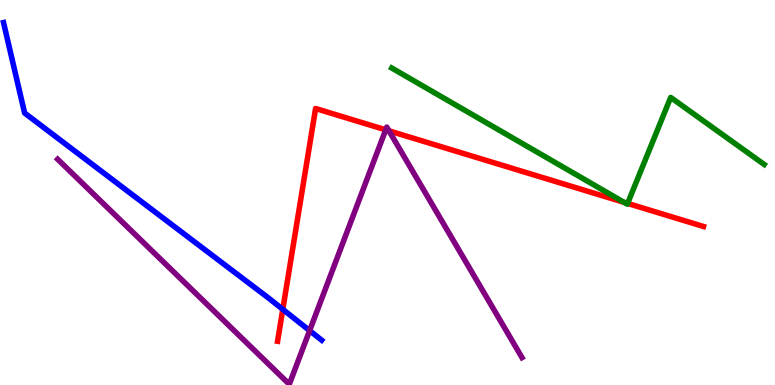[{'lines': ['blue', 'red'], 'intersections': [{'x': 3.65, 'y': 1.97}]}, {'lines': ['green', 'red'], 'intersections': [{'x': 8.05, 'y': 4.74}, {'x': 8.1, 'y': 4.72}]}, {'lines': ['purple', 'red'], 'intersections': [{'x': 4.98, 'y': 6.63}, {'x': 5.02, 'y': 6.6}]}, {'lines': ['blue', 'green'], 'intersections': []}, {'lines': ['blue', 'purple'], 'intersections': [{'x': 4.0, 'y': 1.41}]}, {'lines': ['green', 'purple'], 'intersections': []}]